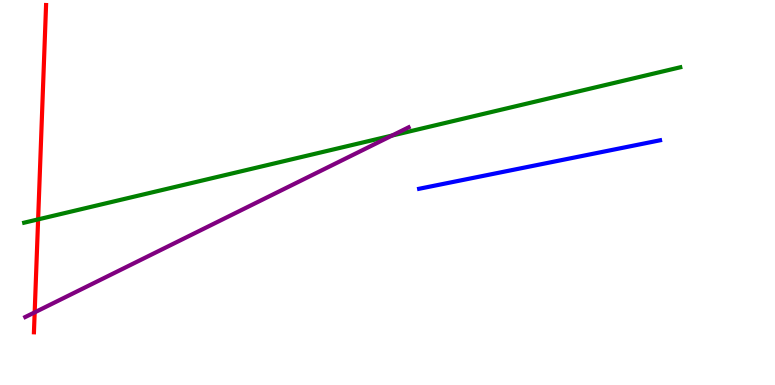[{'lines': ['blue', 'red'], 'intersections': []}, {'lines': ['green', 'red'], 'intersections': [{'x': 0.492, 'y': 4.3}]}, {'lines': ['purple', 'red'], 'intersections': [{'x': 0.447, 'y': 1.89}]}, {'lines': ['blue', 'green'], 'intersections': []}, {'lines': ['blue', 'purple'], 'intersections': []}, {'lines': ['green', 'purple'], 'intersections': [{'x': 5.06, 'y': 6.48}]}]